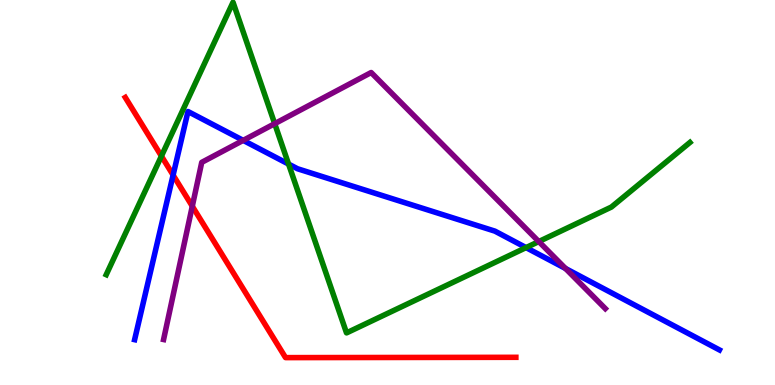[{'lines': ['blue', 'red'], 'intersections': [{'x': 2.23, 'y': 5.45}]}, {'lines': ['green', 'red'], 'intersections': [{'x': 2.08, 'y': 5.95}]}, {'lines': ['purple', 'red'], 'intersections': [{'x': 2.48, 'y': 4.64}]}, {'lines': ['blue', 'green'], 'intersections': [{'x': 3.72, 'y': 5.74}, {'x': 6.79, 'y': 3.57}]}, {'lines': ['blue', 'purple'], 'intersections': [{'x': 3.14, 'y': 6.35}, {'x': 7.3, 'y': 3.03}]}, {'lines': ['green', 'purple'], 'intersections': [{'x': 3.54, 'y': 6.79}, {'x': 6.95, 'y': 3.73}]}]